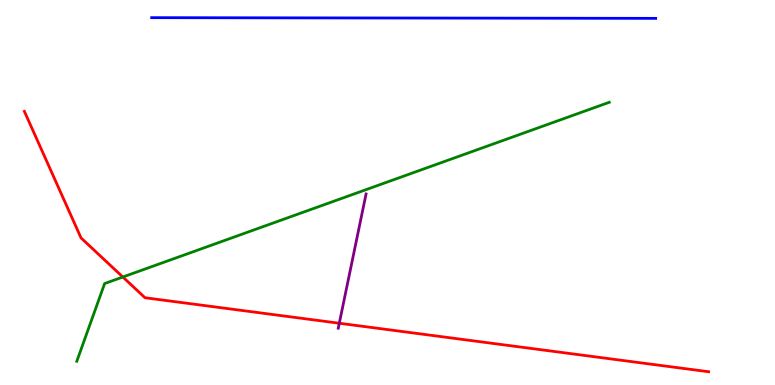[{'lines': ['blue', 'red'], 'intersections': []}, {'lines': ['green', 'red'], 'intersections': [{'x': 1.58, 'y': 2.8}]}, {'lines': ['purple', 'red'], 'intersections': [{'x': 4.38, 'y': 1.6}]}, {'lines': ['blue', 'green'], 'intersections': []}, {'lines': ['blue', 'purple'], 'intersections': []}, {'lines': ['green', 'purple'], 'intersections': []}]